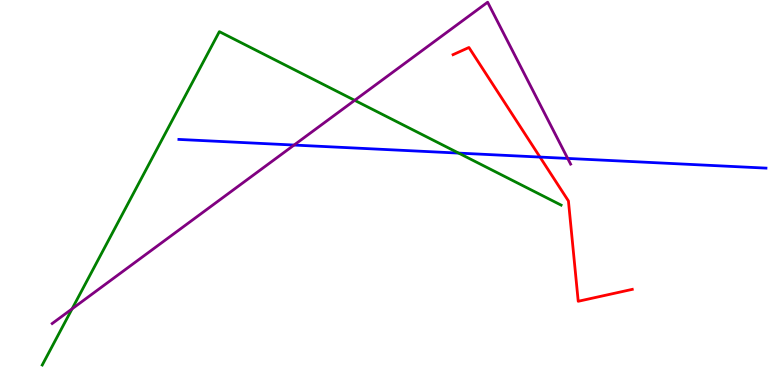[{'lines': ['blue', 'red'], 'intersections': [{'x': 6.97, 'y': 5.92}]}, {'lines': ['green', 'red'], 'intersections': []}, {'lines': ['purple', 'red'], 'intersections': []}, {'lines': ['blue', 'green'], 'intersections': [{'x': 5.92, 'y': 6.02}]}, {'lines': ['blue', 'purple'], 'intersections': [{'x': 3.79, 'y': 6.23}, {'x': 7.33, 'y': 5.89}]}, {'lines': ['green', 'purple'], 'intersections': [{'x': 0.93, 'y': 1.98}, {'x': 4.58, 'y': 7.39}]}]